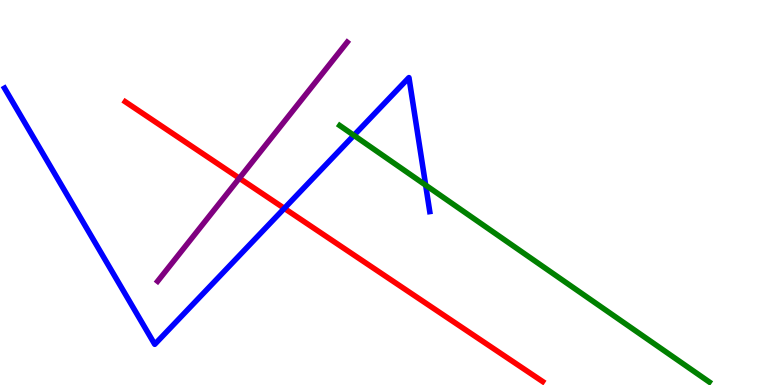[{'lines': ['blue', 'red'], 'intersections': [{'x': 3.67, 'y': 4.59}]}, {'lines': ['green', 'red'], 'intersections': []}, {'lines': ['purple', 'red'], 'intersections': [{'x': 3.09, 'y': 5.37}]}, {'lines': ['blue', 'green'], 'intersections': [{'x': 4.57, 'y': 6.48}, {'x': 5.49, 'y': 5.19}]}, {'lines': ['blue', 'purple'], 'intersections': []}, {'lines': ['green', 'purple'], 'intersections': []}]